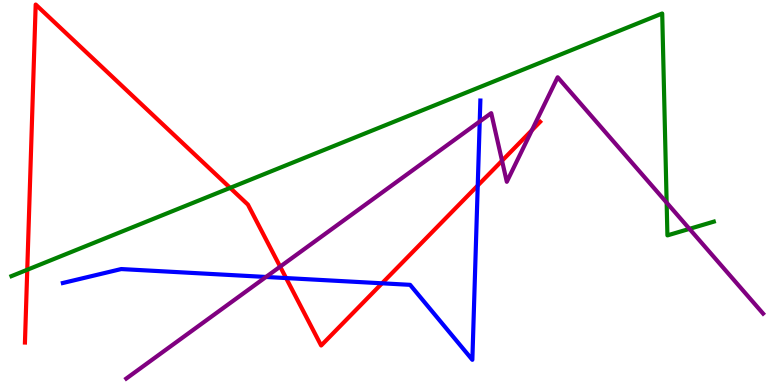[{'lines': ['blue', 'red'], 'intersections': [{'x': 3.69, 'y': 2.78}, {'x': 4.93, 'y': 2.64}, {'x': 6.16, 'y': 5.18}]}, {'lines': ['green', 'red'], 'intersections': [{'x': 0.352, 'y': 2.99}, {'x': 2.97, 'y': 5.12}]}, {'lines': ['purple', 'red'], 'intersections': [{'x': 3.61, 'y': 3.07}, {'x': 6.48, 'y': 5.82}, {'x': 6.86, 'y': 6.62}]}, {'lines': ['blue', 'green'], 'intersections': []}, {'lines': ['blue', 'purple'], 'intersections': [{'x': 3.43, 'y': 2.81}, {'x': 6.19, 'y': 6.84}]}, {'lines': ['green', 'purple'], 'intersections': [{'x': 8.6, 'y': 4.74}, {'x': 8.9, 'y': 4.06}]}]